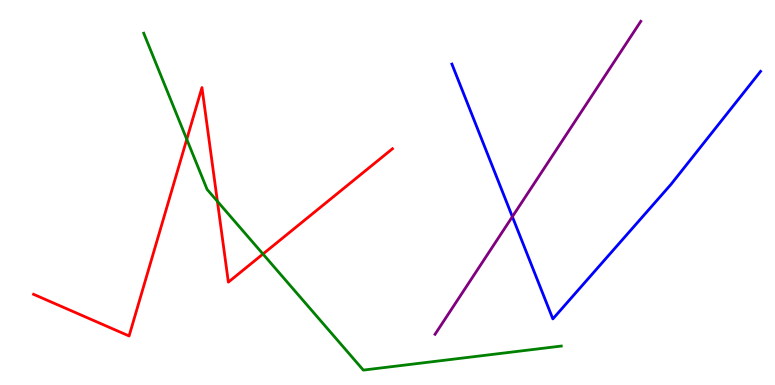[{'lines': ['blue', 'red'], 'intersections': []}, {'lines': ['green', 'red'], 'intersections': [{'x': 2.41, 'y': 6.38}, {'x': 2.81, 'y': 4.77}, {'x': 3.39, 'y': 3.4}]}, {'lines': ['purple', 'red'], 'intersections': []}, {'lines': ['blue', 'green'], 'intersections': []}, {'lines': ['blue', 'purple'], 'intersections': [{'x': 6.61, 'y': 4.37}]}, {'lines': ['green', 'purple'], 'intersections': []}]